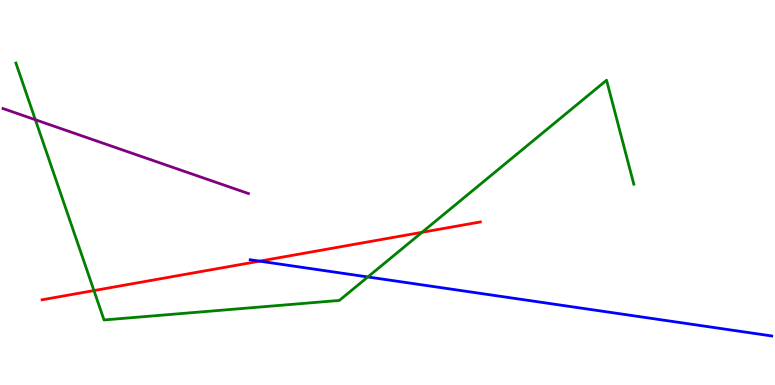[{'lines': ['blue', 'red'], 'intersections': [{'x': 3.35, 'y': 3.22}]}, {'lines': ['green', 'red'], 'intersections': [{'x': 1.21, 'y': 2.45}, {'x': 5.45, 'y': 3.97}]}, {'lines': ['purple', 'red'], 'intersections': []}, {'lines': ['blue', 'green'], 'intersections': [{'x': 4.75, 'y': 2.81}]}, {'lines': ['blue', 'purple'], 'intersections': []}, {'lines': ['green', 'purple'], 'intersections': [{'x': 0.456, 'y': 6.89}]}]